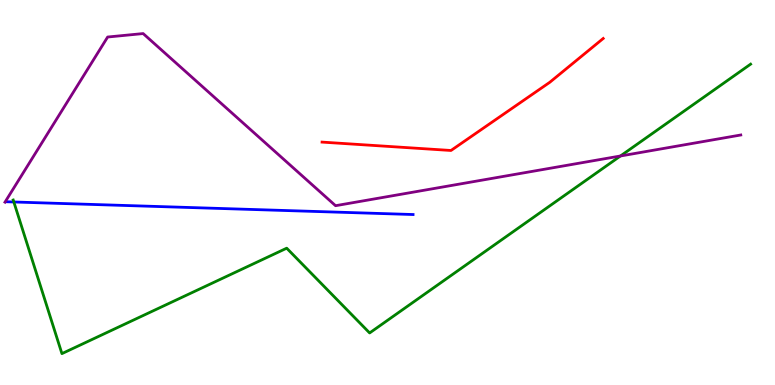[{'lines': ['blue', 'red'], 'intersections': []}, {'lines': ['green', 'red'], 'intersections': []}, {'lines': ['purple', 'red'], 'intersections': []}, {'lines': ['blue', 'green'], 'intersections': [{'x': 0.179, 'y': 4.75}]}, {'lines': ['blue', 'purple'], 'intersections': []}, {'lines': ['green', 'purple'], 'intersections': [{'x': 8.01, 'y': 5.95}]}]